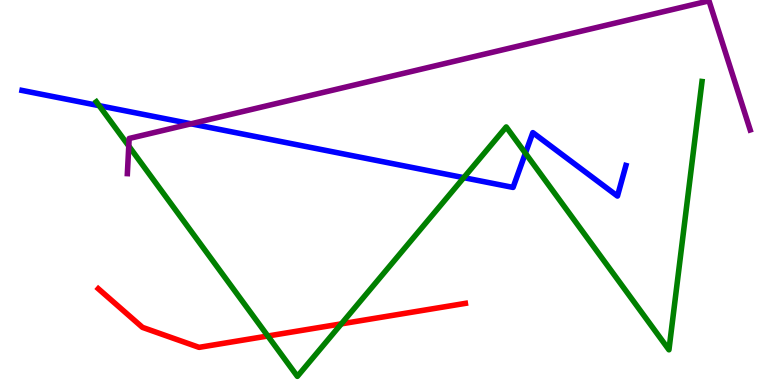[{'lines': ['blue', 'red'], 'intersections': []}, {'lines': ['green', 'red'], 'intersections': [{'x': 3.46, 'y': 1.27}, {'x': 4.4, 'y': 1.59}]}, {'lines': ['purple', 'red'], 'intersections': []}, {'lines': ['blue', 'green'], 'intersections': [{'x': 1.28, 'y': 7.26}, {'x': 5.98, 'y': 5.39}, {'x': 6.78, 'y': 6.02}]}, {'lines': ['blue', 'purple'], 'intersections': [{'x': 2.46, 'y': 6.78}]}, {'lines': ['green', 'purple'], 'intersections': [{'x': 1.66, 'y': 6.21}]}]